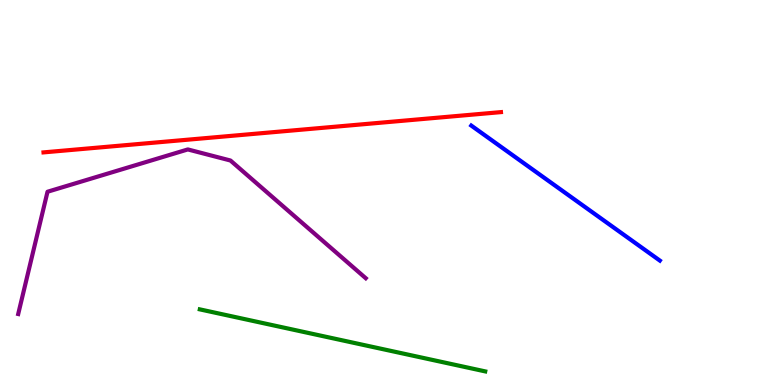[{'lines': ['blue', 'red'], 'intersections': []}, {'lines': ['green', 'red'], 'intersections': []}, {'lines': ['purple', 'red'], 'intersections': []}, {'lines': ['blue', 'green'], 'intersections': []}, {'lines': ['blue', 'purple'], 'intersections': []}, {'lines': ['green', 'purple'], 'intersections': []}]